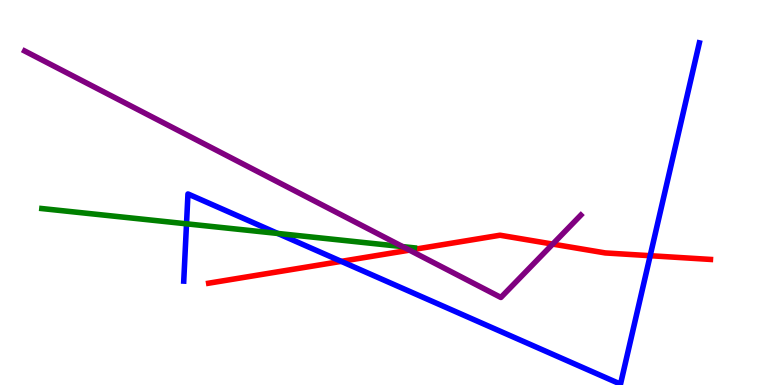[{'lines': ['blue', 'red'], 'intersections': [{'x': 4.4, 'y': 3.21}, {'x': 8.39, 'y': 3.36}]}, {'lines': ['green', 'red'], 'intersections': []}, {'lines': ['purple', 'red'], 'intersections': [{'x': 5.28, 'y': 3.5}, {'x': 7.13, 'y': 3.66}]}, {'lines': ['blue', 'green'], 'intersections': [{'x': 2.41, 'y': 4.19}, {'x': 3.58, 'y': 3.94}]}, {'lines': ['blue', 'purple'], 'intersections': []}, {'lines': ['green', 'purple'], 'intersections': [{'x': 5.2, 'y': 3.59}]}]